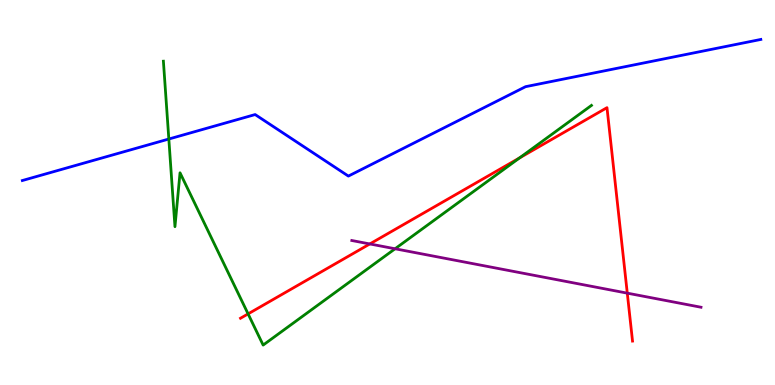[{'lines': ['blue', 'red'], 'intersections': []}, {'lines': ['green', 'red'], 'intersections': [{'x': 3.2, 'y': 1.85}, {'x': 6.7, 'y': 5.9}]}, {'lines': ['purple', 'red'], 'intersections': [{'x': 4.77, 'y': 3.66}, {'x': 8.09, 'y': 2.39}]}, {'lines': ['blue', 'green'], 'intersections': [{'x': 2.18, 'y': 6.39}]}, {'lines': ['blue', 'purple'], 'intersections': []}, {'lines': ['green', 'purple'], 'intersections': [{'x': 5.1, 'y': 3.54}]}]